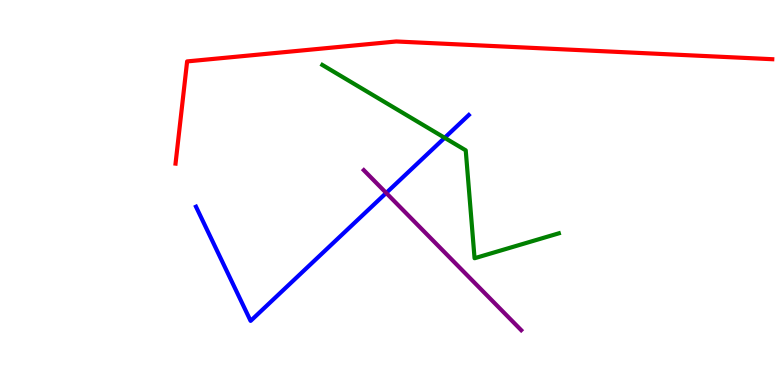[{'lines': ['blue', 'red'], 'intersections': []}, {'lines': ['green', 'red'], 'intersections': []}, {'lines': ['purple', 'red'], 'intersections': []}, {'lines': ['blue', 'green'], 'intersections': [{'x': 5.74, 'y': 6.42}]}, {'lines': ['blue', 'purple'], 'intersections': [{'x': 4.98, 'y': 4.99}]}, {'lines': ['green', 'purple'], 'intersections': []}]